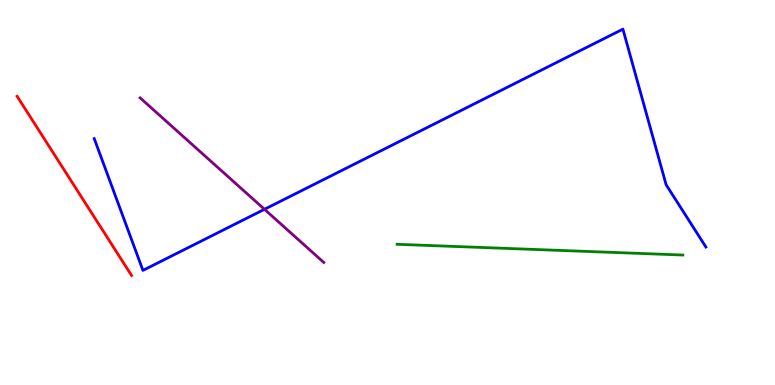[{'lines': ['blue', 'red'], 'intersections': []}, {'lines': ['green', 'red'], 'intersections': []}, {'lines': ['purple', 'red'], 'intersections': []}, {'lines': ['blue', 'green'], 'intersections': []}, {'lines': ['blue', 'purple'], 'intersections': [{'x': 3.41, 'y': 4.56}]}, {'lines': ['green', 'purple'], 'intersections': []}]